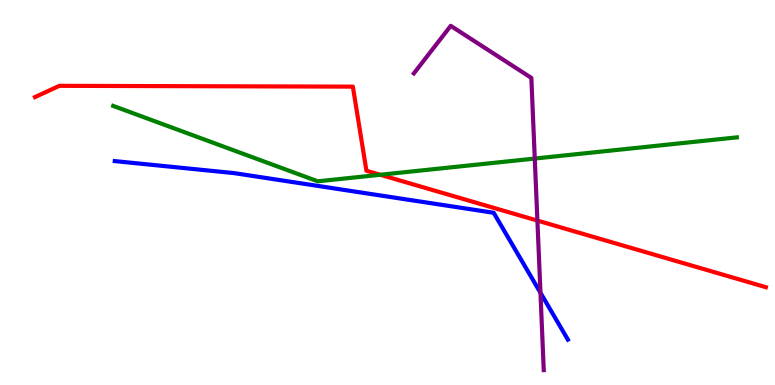[{'lines': ['blue', 'red'], 'intersections': []}, {'lines': ['green', 'red'], 'intersections': [{'x': 4.91, 'y': 5.46}]}, {'lines': ['purple', 'red'], 'intersections': [{'x': 6.93, 'y': 4.27}]}, {'lines': ['blue', 'green'], 'intersections': []}, {'lines': ['blue', 'purple'], 'intersections': [{'x': 6.97, 'y': 2.4}]}, {'lines': ['green', 'purple'], 'intersections': [{'x': 6.9, 'y': 5.88}]}]